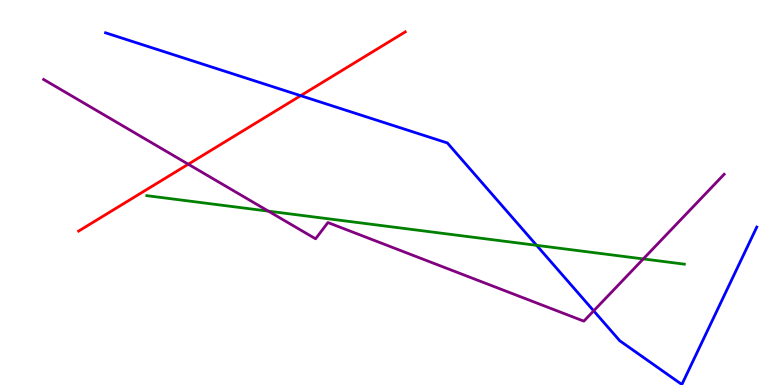[{'lines': ['blue', 'red'], 'intersections': [{'x': 3.88, 'y': 7.51}]}, {'lines': ['green', 'red'], 'intersections': []}, {'lines': ['purple', 'red'], 'intersections': [{'x': 2.43, 'y': 5.73}]}, {'lines': ['blue', 'green'], 'intersections': [{'x': 6.92, 'y': 3.63}]}, {'lines': ['blue', 'purple'], 'intersections': [{'x': 7.66, 'y': 1.93}]}, {'lines': ['green', 'purple'], 'intersections': [{'x': 3.46, 'y': 4.52}, {'x': 8.3, 'y': 3.27}]}]